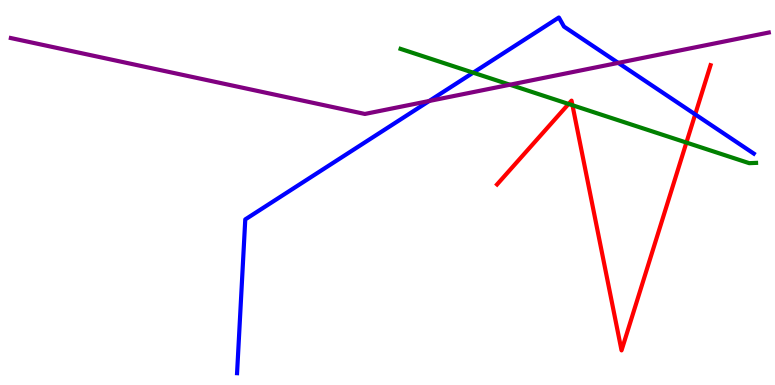[{'lines': ['blue', 'red'], 'intersections': [{'x': 8.97, 'y': 7.03}]}, {'lines': ['green', 'red'], 'intersections': [{'x': 7.34, 'y': 7.3}, {'x': 7.39, 'y': 7.27}, {'x': 8.86, 'y': 6.3}]}, {'lines': ['purple', 'red'], 'intersections': []}, {'lines': ['blue', 'green'], 'intersections': [{'x': 6.11, 'y': 8.11}]}, {'lines': ['blue', 'purple'], 'intersections': [{'x': 5.54, 'y': 7.38}, {'x': 7.98, 'y': 8.37}]}, {'lines': ['green', 'purple'], 'intersections': [{'x': 6.58, 'y': 7.8}]}]